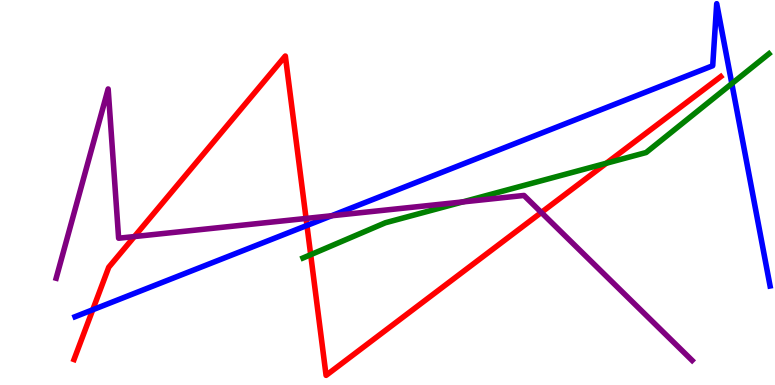[{'lines': ['blue', 'red'], 'intersections': [{'x': 1.2, 'y': 1.95}, {'x': 3.96, 'y': 4.14}]}, {'lines': ['green', 'red'], 'intersections': [{'x': 4.01, 'y': 3.38}, {'x': 7.82, 'y': 5.76}]}, {'lines': ['purple', 'red'], 'intersections': [{'x': 1.73, 'y': 3.86}, {'x': 3.95, 'y': 4.33}, {'x': 6.98, 'y': 4.48}]}, {'lines': ['blue', 'green'], 'intersections': [{'x': 9.44, 'y': 7.83}]}, {'lines': ['blue', 'purple'], 'intersections': [{'x': 4.28, 'y': 4.4}]}, {'lines': ['green', 'purple'], 'intersections': [{'x': 5.97, 'y': 4.76}]}]